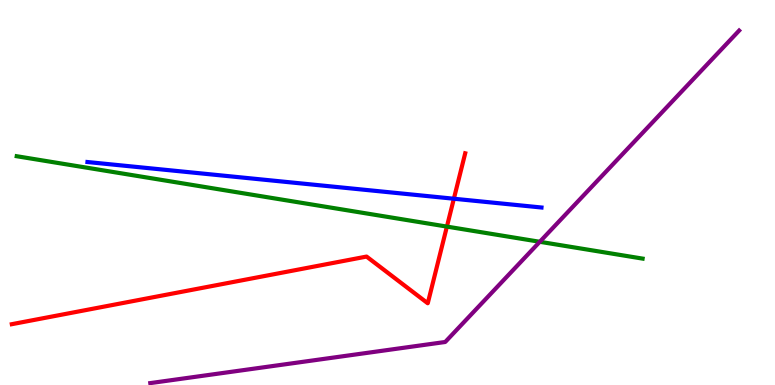[{'lines': ['blue', 'red'], 'intersections': [{'x': 5.86, 'y': 4.84}]}, {'lines': ['green', 'red'], 'intersections': [{'x': 5.77, 'y': 4.11}]}, {'lines': ['purple', 'red'], 'intersections': []}, {'lines': ['blue', 'green'], 'intersections': []}, {'lines': ['blue', 'purple'], 'intersections': []}, {'lines': ['green', 'purple'], 'intersections': [{'x': 6.97, 'y': 3.72}]}]